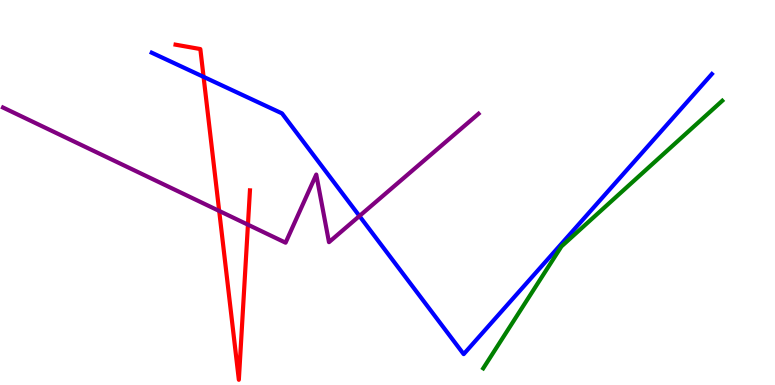[{'lines': ['blue', 'red'], 'intersections': [{'x': 2.63, 'y': 8.0}]}, {'lines': ['green', 'red'], 'intersections': []}, {'lines': ['purple', 'red'], 'intersections': [{'x': 2.83, 'y': 4.52}, {'x': 3.2, 'y': 4.16}]}, {'lines': ['blue', 'green'], 'intersections': []}, {'lines': ['blue', 'purple'], 'intersections': [{'x': 4.64, 'y': 4.39}]}, {'lines': ['green', 'purple'], 'intersections': []}]